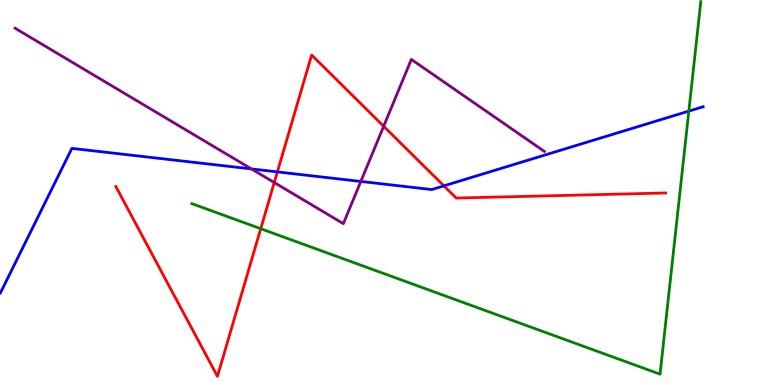[{'lines': ['blue', 'red'], 'intersections': [{'x': 3.58, 'y': 5.54}, {'x': 5.73, 'y': 5.17}]}, {'lines': ['green', 'red'], 'intersections': [{'x': 3.36, 'y': 4.06}]}, {'lines': ['purple', 'red'], 'intersections': [{'x': 3.54, 'y': 5.26}, {'x': 4.95, 'y': 6.72}]}, {'lines': ['blue', 'green'], 'intersections': [{'x': 8.89, 'y': 7.11}]}, {'lines': ['blue', 'purple'], 'intersections': [{'x': 3.24, 'y': 5.61}, {'x': 4.66, 'y': 5.29}]}, {'lines': ['green', 'purple'], 'intersections': []}]